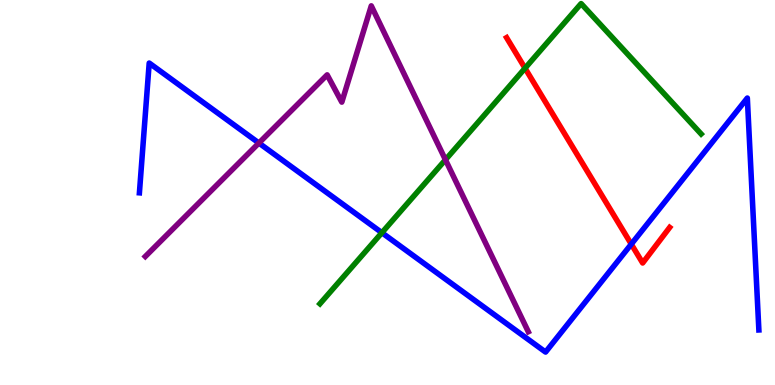[{'lines': ['blue', 'red'], 'intersections': [{'x': 8.15, 'y': 3.66}]}, {'lines': ['green', 'red'], 'intersections': [{'x': 6.77, 'y': 8.23}]}, {'lines': ['purple', 'red'], 'intersections': []}, {'lines': ['blue', 'green'], 'intersections': [{'x': 4.93, 'y': 3.96}]}, {'lines': ['blue', 'purple'], 'intersections': [{'x': 3.34, 'y': 6.28}]}, {'lines': ['green', 'purple'], 'intersections': [{'x': 5.75, 'y': 5.85}]}]